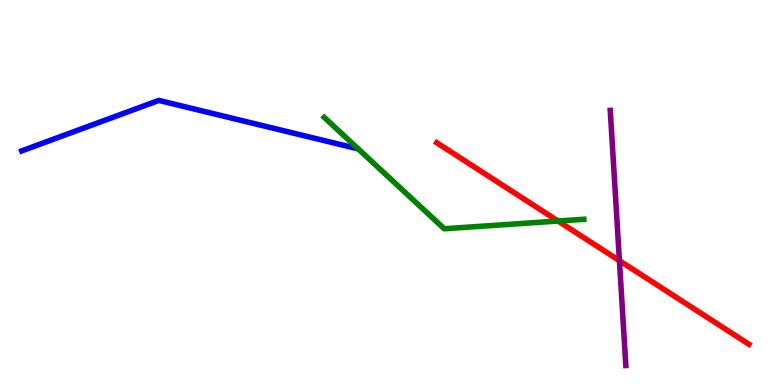[{'lines': ['blue', 'red'], 'intersections': []}, {'lines': ['green', 'red'], 'intersections': [{'x': 7.2, 'y': 4.26}]}, {'lines': ['purple', 'red'], 'intersections': [{'x': 7.99, 'y': 3.23}]}, {'lines': ['blue', 'green'], 'intersections': []}, {'lines': ['blue', 'purple'], 'intersections': []}, {'lines': ['green', 'purple'], 'intersections': []}]